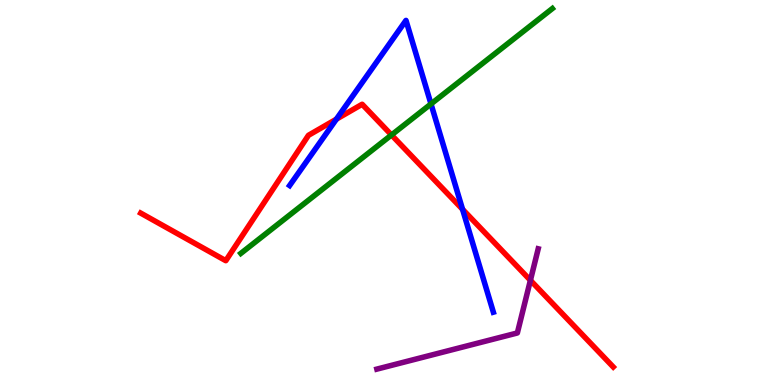[{'lines': ['blue', 'red'], 'intersections': [{'x': 4.34, 'y': 6.9}, {'x': 5.97, 'y': 4.56}]}, {'lines': ['green', 'red'], 'intersections': [{'x': 5.05, 'y': 6.49}]}, {'lines': ['purple', 'red'], 'intersections': [{'x': 6.84, 'y': 2.72}]}, {'lines': ['blue', 'green'], 'intersections': [{'x': 5.56, 'y': 7.3}]}, {'lines': ['blue', 'purple'], 'intersections': []}, {'lines': ['green', 'purple'], 'intersections': []}]